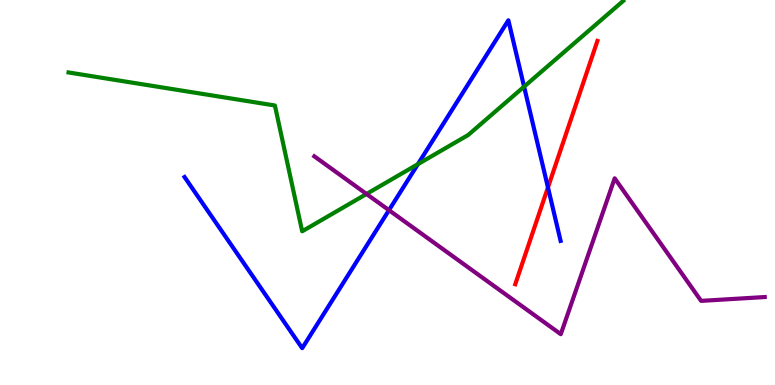[{'lines': ['blue', 'red'], 'intersections': [{'x': 7.07, 'y': 5.13}]}, {'lines': ['green', 'red'], 'intersections': []}, {'lines': ['purple', 'red'], 'intersections': []}, {'lines': ['blue', 'green'], 'intersections': [{'x': 5.39, 'y': 5.74}, {'x': 6.76, 'y': 7.75}]}, {'lines': ['blue', 'purple'], 'intersections': [{'x': 5.02, 'y': 4.54}]}, {'lines': ['green', 'purple'], 'intersections': [{'x': 4.73, 'y': 4.96}]}]